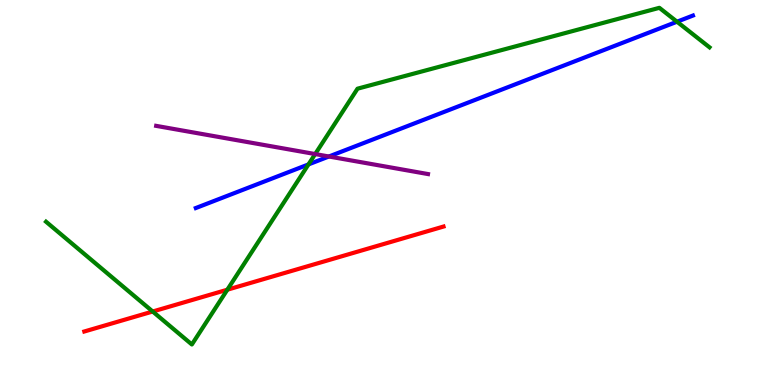[{'lines': ['blue', 'red'], 'intersections': []}, {'lines': ['green', 'red'], 'intersections': [{'x': 1.97, 'y': 1.91}, {'x': 2.93, 'y': 2.48}]}, {'lines': ['purple', 'red'], 'intersections': []}, {'lines': ['blue', 'green'], 'intersections': [{'x': 3.98, 'y': 5.73}, {'x': 8.74, 'y': 9.44}]}, {'lines': ['blue', 'purple'], 'intersections': [{'x': 4.24, 'y': 5.94}]}, {'lines': ['green', 'purple'], 'intersections': [{'x': 4.07, 'y': 6.0}]}]